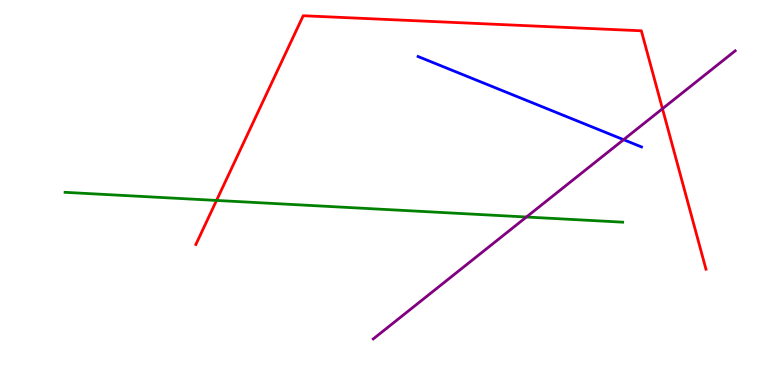[{'lines': ['blue', 'red'], 'intersections': []}, {'lines': ['green', 'red'], 'intersections': [{'x': 2.79, 'y': 4.79}]}, {'lines': ['purple', 'red'], 'intersections': [{'x': 8.55, 'y': 7.18}]}, {'lines': ['blue', 'green'], 'intersections': []}, {'lines': ['blue', 'purple'], 'intersections': [{'x': 8.05, 'y': 6.37}]}, {'lines': ['green', 'purple'], 'intersections': [{'x': 6.79, 'y': 4.36}]}]